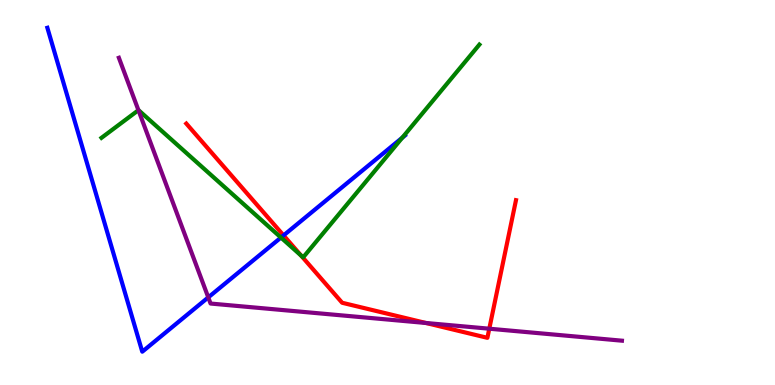[{'lines': ['blue', 'red'], 'intersections': [{'x': 3.66, 'y': 3.89}]}, {'lines': ['green', 'red'], 'intersections': [{'x': 3.89, 'y': 3.36}]}, {'lines': ['purple', 'red'], 'intersections': [{'x': 5.5, 'y': 1.61}, {'x': 6.31, 'y': 1.46}]}, {'lines': ['blue', 'green'], 'intersections': [{'x': 3.63, 'y': 3.83}, {'x': 5.19, 'y': 6.42}]}, {'lines': ['blue', 'purple'], 'intersections': [{'x': 2.69, 'y': 2.28}]}, {'lines': ['green', 'purple'], 'intersections': [{'x': 1.79, 'y': 7.14}]}]